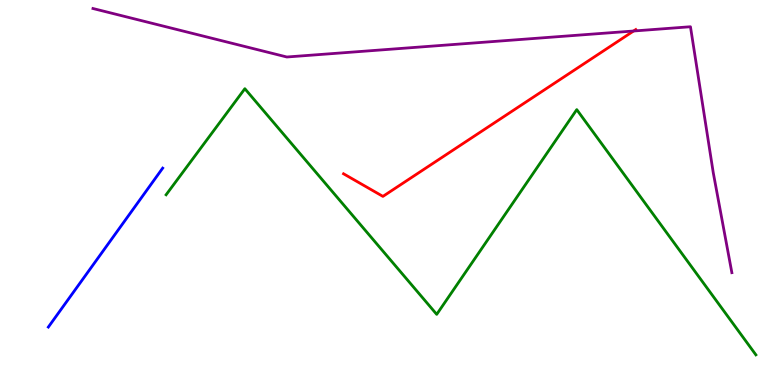[{'lines': ['blue', 'red'], 'intersections': []}, {'lines': ['green', 'red'], 'intersections': []}, {'lines': ['purple', 'red'], 'intersections': [{'x': 8.18, 'y': 9.19}]}, {'lines': ['blue', 'green'], 'intersections': []}, {'lines': ['blue', 'purple'], 'intersections': []}, {'lines': ['green', 'purple'], 'intersections': []}]